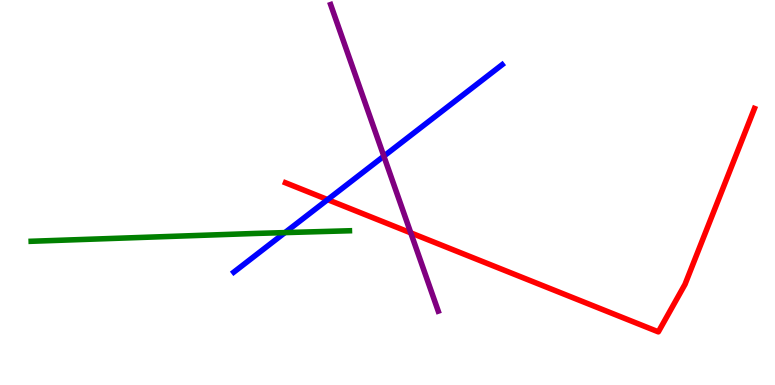[{'lines': ['blue', 'red'], 'intersections': [{'x': 4.23, 'y': 4.82}]}, {'lines': ['green', 'red'], 'intersections': []}, {'lines': ['purple', 'red'], 'intersections': [{'x': 5.3, 'y': 3.95}]}, {'lines': ['blue', 'green'], 'intersections': [{'x': 3.68, 'y': 3.96}]}, {'lines': ['blue', 'purple'], 'intersections': [{'x': 4.95, 'y': 5.94}]}, {'lines': ['green', 'purple'], 'intersections': []}]